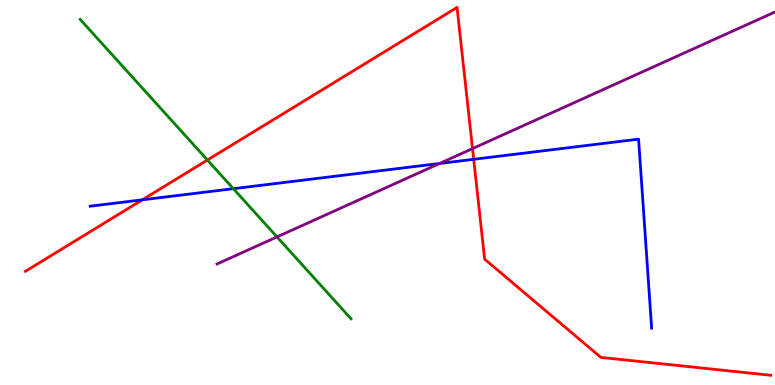[{'lines': ['blue', 'red'], 'intersections': [{'x': 1.84, 'y': 4.81}, {'x': 6.11, 'y': 5.86}]}, {'lines': ['green', 'red'], 'intersections': [{'x': 2.68, 'y': 5.84}]}, {'lines': ['purple', 'red'], 'intersections': [{'x': 6.1, 'y': 6.14}]}, {'lines': ['blue', 'green'], 'intersections': [{'x': 3.01, 'y': 5.1}]}, {'lines': ['blue', 'purple'], 'intersections': [{'x': 5.67, 'y': 5.75}]}, {'lines': ['green', 'purple'], 'intersections': [{'x': 3.57, 'y': 3.85}]}]